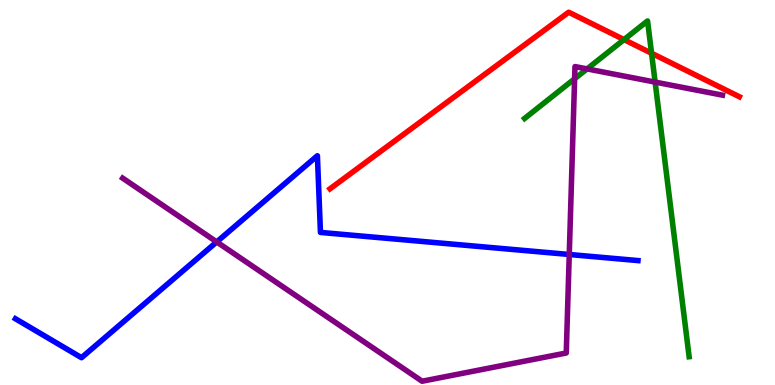[{'lines': ['blue', 'red'], 'intersections': []}, {'lines': ['green', 'red'], 'intersections': [{'x': 8.05, 'y': 8.97}, {'x': 8.41, 'y': 8.62}]}, {'lines': ['purple', 'red'], 'intersections': []}, {'lines': ['blue', 'green'], 'intersections': []}, {'lines': ['blue', 'purple'], 'intersections': [{'x': 2.8, 'y': 3.72}, {'x': 7.35, 'y': 3.39}]}, {'lines': ['green', 'purple'], 'intersections': [{'x': 7.41, 'y': 7.95}, {'x': 7.58, 'y': 8.21}, {'x': 8.45, 'y': 7.87}]}]